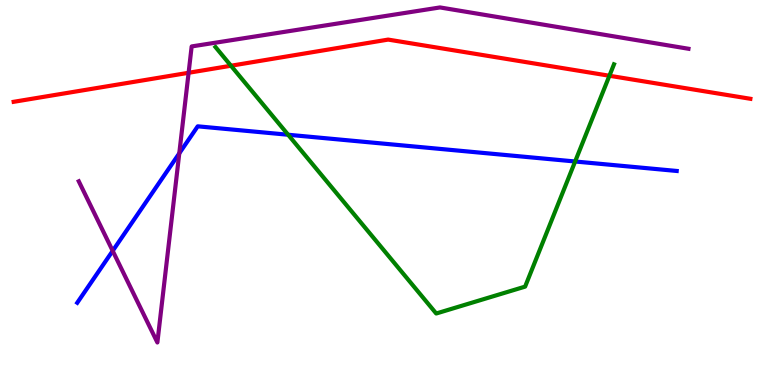[{'lines': ['blue', 'red'], 'intersections': []}, {'lines': ['green', 'red'], 'intersections': [{'x': 2.98, 'y': 8.29}, {'x': 7.86, 'y': 8.03}]}, {'lines': ['purple', 'red'], 'intersections': [{'x': 2.43, 'y': 8.11}]}, {'lines': ['blue', 'green'], 'intersections': [{'x': 3.72, 'y': 6.5}, {'x': 7.42, 'y': 5.81}]}, {'lines': ['blue', 'purple'], 'intersections': [{'x': 1.45, 'y': 3.48}, {'x': 2.31, 'y': 6.02}]}, {'lines': ['green', 'purple'], 'intersections': []}]